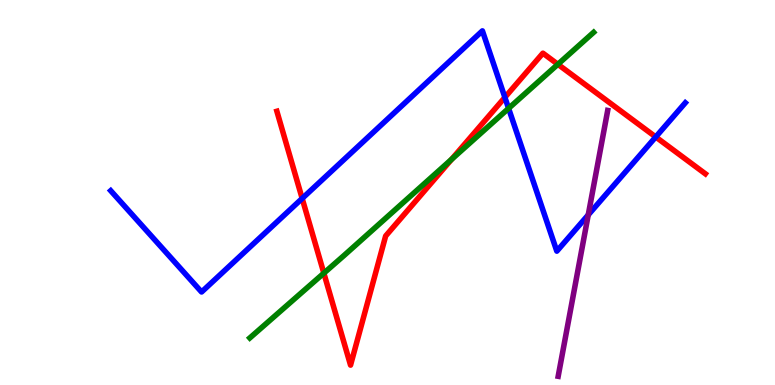[{'lines': ['blue', 'red'], 'intersections': [{'x': 3.9, 'y': 4.85}, {'x': 6.51, 'y': 7.47}, {'x': 8.46, 'y': 6.44}]}, {'lines': ['green', 'red'], 'intersections': [{'x': 4.18, 'y': 2.91}, {'x': 5.83, 'y': 5.86}, {'x': 7.2, 'y': 8.33}]}, {'lines': ['purple', 'red'], 'intersections': []}, {'lines': ['blue', 'green'], 'intersections': [{'x': 6.56, 'y': 7.19}]}, {'lines': ['blue', 'purple'], 'intersections': [{'x': 7.59, 'y': 4.42}]}, {'lines': ['green', 'purple'], 'intersections': []}]